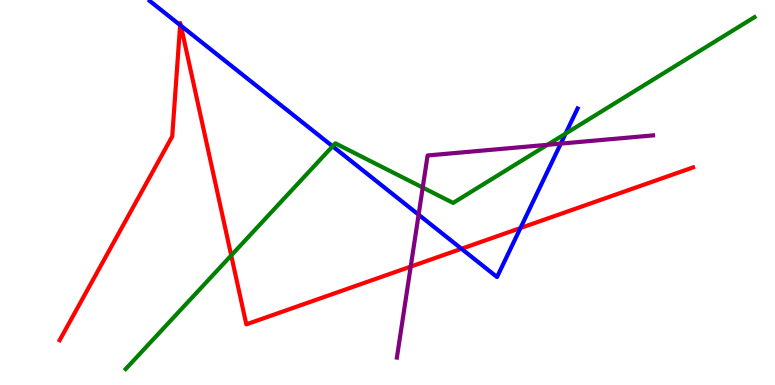[{'lines': ['blue', 'red'], 'intersections': [{'x': 2.32, 'y': 9.35}, {'x': 2.33, 'y': 9.33}, {'x': 5.95, 'y': 3.54}, {'x': 6.72, 'y': 4.08}]}, {'lines': ['green', 'red'], 'intersections': [{'x': 2.98, 'y': 3.37}]}, {'lines': ['purple', 'red'], 'intersections': [{'x': 5.3, 'y': 3.08}]}, {'lines': ['blue', 'green'], 'intersections': [{'x': 4.29, 'y': 6.2}, {'x': 7.3, 'y': 6.53}]}, {'lines': ['blue', 'purple'], 'intersections': [{'x': 5.4, 'y': 4.42}, {'x': 7.24, 'y': 6.27}]}, {'lines': ['green', 'purple'], 'intersections': [{'x': 5.45, 'y': 5.13}, {'x': 7.06, 'y': 6.24}]}]